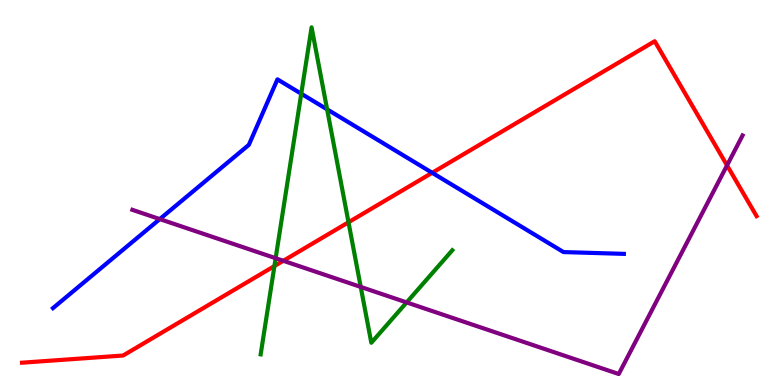[{'lines': ['blue', 'red'], 'intersections': [{'x': 5.58, 'y': 5.51}]}, {'lines': ['green', 'red'], 'intersections': [{'x': 3.54, 'y': 3.09}, {'x': 4.5, 'y': 4.23}]}, {'lines': ['purple', 'red'], 'intersections': [{'x': 3.66, 'y': 3.23}, {'x': 9.38, 'y': 5.7}]}, {'lines': ['blue', 'green'], 'intersections': [{'x': 3.89, 'y': 7.57}, {'x': 4.22, 'y': 7.16}]}, {'lines': ['blue', 'purple'], 'intersections': [{'x': 2.06, 'y': 4.31}]}, {'lines': ['green', 'purple'], 'intersections': [{'x': 3.56, 'y': 3.29}, {'x': 4.65, 'y': 2.55}, {'x': 5.25, 'y': 2.14}]}]